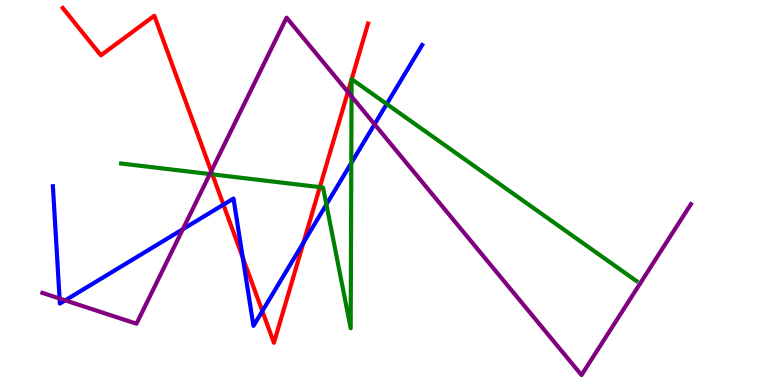[{'lines': ['blue', 'red'], 'intersections': [{'x': 2.88, 'y': 4.68}, {'x': 3.13, 'y': 3.31}, {'x': 3.38, 'y': 1.92}, {'x': 3.92, 'y': 3.7}]}, {'lines': ['green', 'red'], 'intersections': [{'x': 2.74, 'y': 5.47}, {'x': 4.13, 'y': 5.14}, {'x': 4.54, 'y': 7.94}, {'x': 4.54, 'y': 7.94}]}, {'lines': ['purple', 'red'], 'intersections': [{'x': 2.73, 'y': 5.55}, {'x': 4.49, 'y': 7.61}]}, {'lines': ['blue', 'green'], 'intersections': [{'x': 4.21, 'y': 4.69}, {'x': 4.53, 'y': 5.77}, {'x': 4.99, 'y': 7.3}]}, {'lines': ['blue', 'purple'], 'intersections': [{'x': 0.769, 'y': 2.25}, {'x': 0.842, 'y': 2.2}, {'x': 2.36, 'y': 4.05}, {'x': 4.83, 'y': 6.77}]}, {'lines': ['green', 'purple'], 'intersections': [{'x': 2.71, 'y': 5.48}, {'x': 4.54, 'y': 7.5}]}]